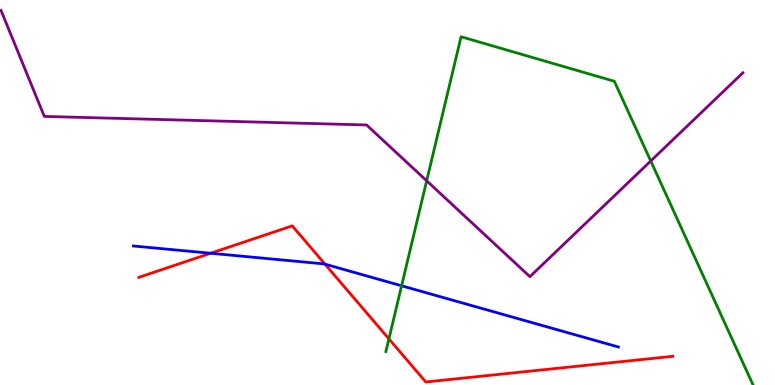[{'lines': ['blue', 'red'], 'intersections': [{'x': 2.72, 'y': 3.42}, {'x': 4.19, 'y': 3.14}]}, {'lines': ['green', 'red'], 'intersections': [{'x': 5.02, 'y': 1.2}]}, {'lines': ['purple', 'red'], 'intersections': []}, {'lines': ['blue', 'green'], 'intersections': [{'x': 5.18, 'y': 2.58}]}, {'lines': ['blue', 'purple'], 'intersections': []}, {'lines': ['green', 'purple'], 'intersections': [{'x': 5.51, 'y': 5.3}, {'x': 8.4, 'y': 5.82}]}]